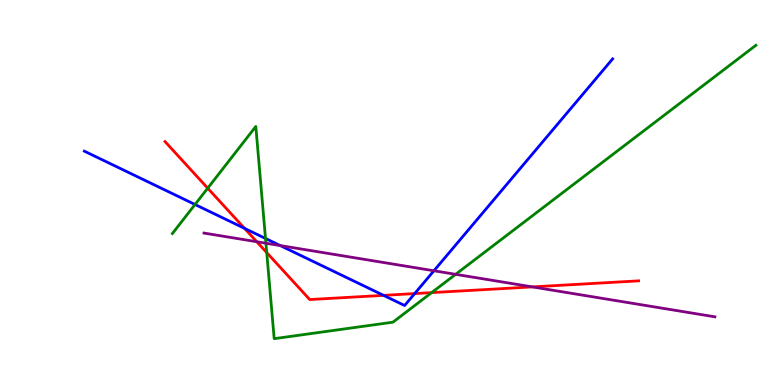[{'lines': ['blue', 'red'], 'intersections': [{'x': 3.16, 'y': 4.07}, {'x': 4.95, 'y': 2.33}, {'x': 5.35, 'y': 2.37}]}, {'lines': ['green', 'red'], 'intersections': [{'x': 2.68, 'y': 5.11}, {'x': 3.44, 'y': 3.44}, {'x': 5.57, 'y': 2.4}]}, {'lines': ['purple', 'red'], 'intersections': [{'x': 3.31, 'y': 3.72}, {'x': 6.87, 'y': 2.55}]}, {'lines': ['blue', 'green'], 'intersections': [{'x': 2.52, 'y': 4.69}, {'x': 3.43, 'y': 3.81}]}, {'lines': ['blue', 'purple'], 'intersections': [{'x': 3.62, 'y': 3.62}, {'x': 5.6, 'y': 2.97}]}, {'lines': ['green', 'purple'], 'intersections': [{'x': 3.43, 'y': 3.68}, {'x': 5.88, 'y': 2.87}]}]